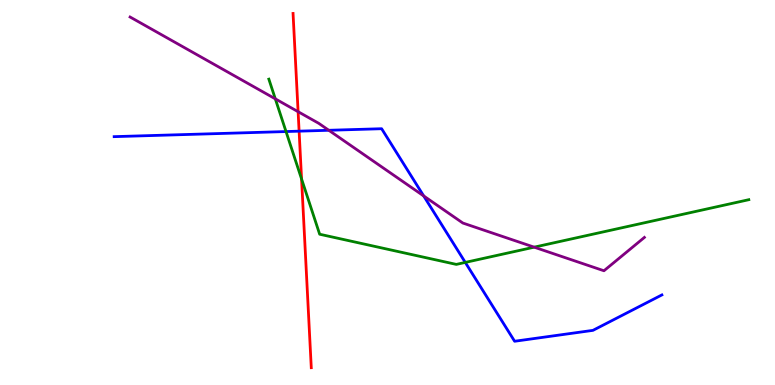[{'lines': ['blue', 'red'], 'intersections': [{'x': 3.86, 'y': 6.59}]}, {'lines': ['green', 'red'], 'intersections': [{'x': 3.89, 'y': 5.35}]}, {'lines': ['purple', 'red'], 'intersections': [{'x': 3.85, 'y': 7.1}]}, {'lines': ['blue', 'green'], 'intersections': [{'x': 3.69, 'y': 6.58}, {'x': 6.0, 'y': 3.18}]}, {'lines': ['blue', 'purple'], 'intersections': [{'x': 4.24, 'y': 6.62}, {'x': 5.47, 'y': 4.91}]}, {'lines': ['green', 'purple'], 'intersections': [{'x': 3.55, 'y': 7.43}, {'x': 6.89, 'y': 3.58}]}]